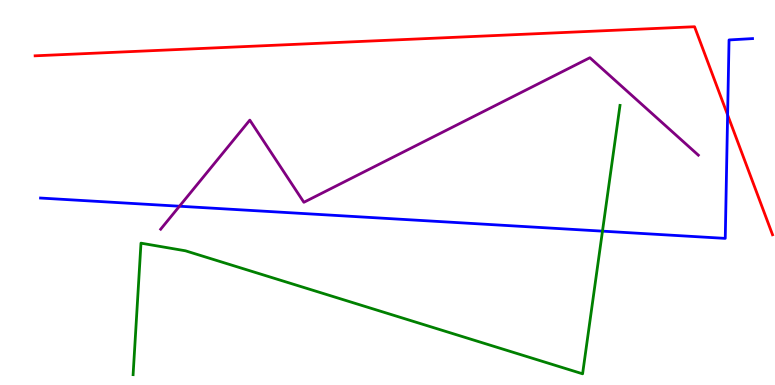[{'lines': ['blue', 'red'], 'intersections': [{'x': 9.39, 'y': 7.02}]}, {'lines': ['green', 'red'], 'intersections': []}, {'lines': ['purple', 'red'], 'intersections': []}, {'lines': ['blue', 'green'], 'intersections': [{'x': 7.77, 'y': 4.0}]}, {'lines': ['blue', 'purple'], 'intersections': [{'x': 2.32, 'y': 4.64}]}, {'lines': ['green', 'purple'], 'intersections': []}]